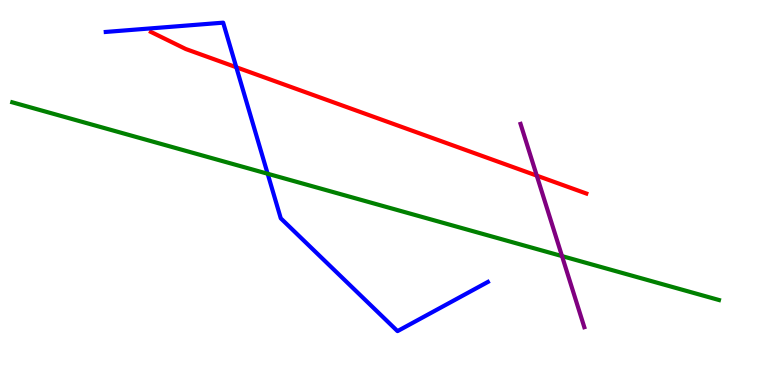[{'lines': ['blue', 'red'], 'intersections': [{'x': 3.05, 'y': 8.25}]}, {'lines': ['green', 'red'], 'intersections': []}, {'lines': ['purple', 'red'], 'intersections': [{'x': 6.93, 'y': 5.44}]}, {'lines': ['blue', 'green'], 'intersections': [{'x': 3.45, 'y': 5.49}]}, {'lines': ['blue', 'purple'], 'intersections': []}, {'lines': ['green', 'purple'], 'intersections': [{'x': 7.25, 'y': 3.35}]}]